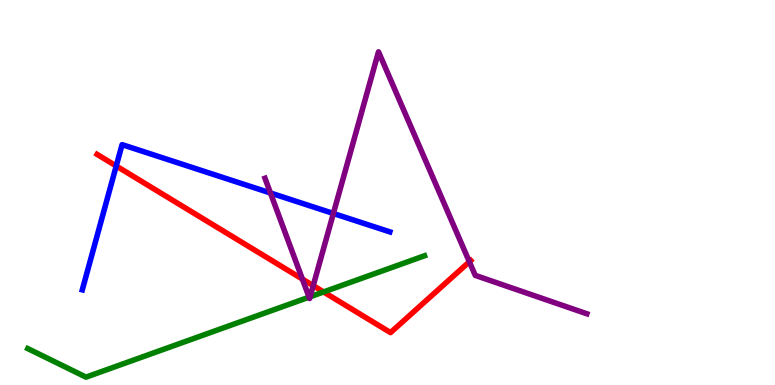[{'lines': ['blue', 'red'], 'intersections': [{'x': 1.5, 'y': 5.69}]}, {'lines': ['green', 'red'], 'intersections': [{'x': 4.18, 'y': 2.42}]}, {'lines': ['purple', 'red'], 'intersections': [{'x': 3.9, 'y': 2.75}, {'x': 4.04, 'y': 2.58}, {'x': 6.06, 'y': 3.2}]}, {'lines': ['blue', 'green'], 'intersections': []}, {'lines': ['blue', 'purple'], 'intersections': [{'x': 3.49, 'y': 4.99}, {'x': 4.3, 'y': 4.46}]}, {'lines': ['green', 'purple'], 'intersections': [{'x': 3.99, 'y': 2.28}, {'x': 4.0, 'y': 2.29}]}]